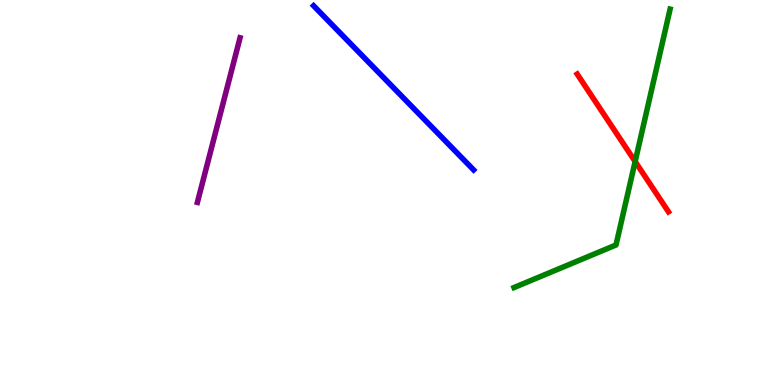[{'lines': ['blue', 'red'], 'intersections': []}, {'lines': ['green', 'red'], 'intersections': [{'x': 8.2, 'y': 5.8}]}, {'lines': ['purple', 'red'], 'intersections': []}, {'lines': ['blue', 'green'], 'intersections': []}, {'lines': ['blue', 'purple'], 'intersections': []}, {'lines': ['green', 'purple'], 'intersections': []}]